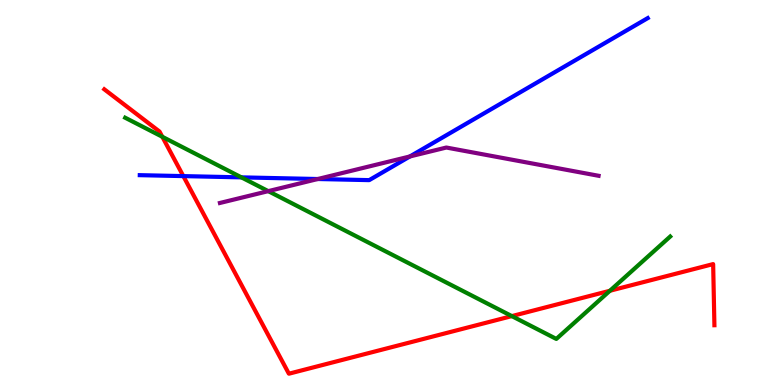[{'lines': ['blue', 'red'], 'intersections': [{'x': 2.37, 'y': 5.43}]}, {'lines': ['green', 'red'], 'intersections': [{'x': 2.09, 'y': 6.45}, {'x': 6.6, 'y': 1.79}, {'x': 7.87, 'y': 2.45}]}, {'lines': ['purple', 'red'], 'intersections': []}, {'lines': ['blue', 'green'], 'intersections': [{'x': 3.11, 'y': 5.39}]}, {'lines': ['blue', 'purple'], 'intersections': [{'x': 4.1, 'y': 5.35}, {'x': 5.29, 'y': 5.94}]}, {'lines': ['green', 'purple'], 'intersections': [{'x': 3.46, 'y': 5.04}]}]